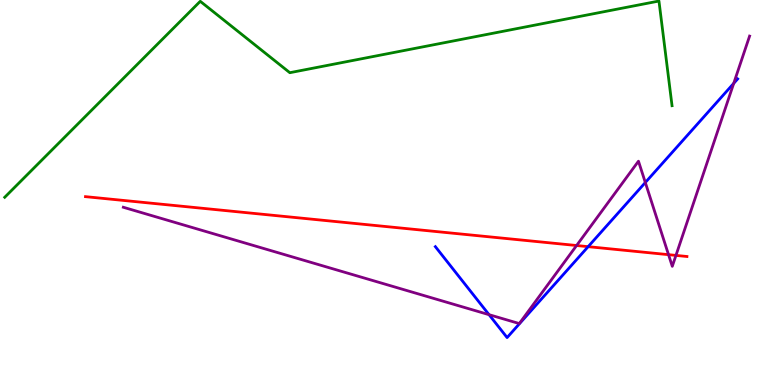[{'lines': ['blue', 'red'], 'intersections': [{'x': 7.59, 'y': 3.59}]}, {'lines': ['green', 'red'], 'intersections': []}, {'lines': ['purple', 'red'], 'intersections': [{'x': 7.44, 'y': 3.62}, {'x': 8.63, 'y': 3.39}, {'x': 8.72, 'y': 3.37}]}, {'lines': ['blue', 'green'], 'intersections': []}, {'lines': ['blue', 'purple'], 'intersections': [{'x': 6.31, 'y': 1.83}, {'x': 8.33, 'y': 5.26}, {'x': 9.47, 'y': 7.84}]}, {'lines': ['green', 'purple'], 'intersections': []}]